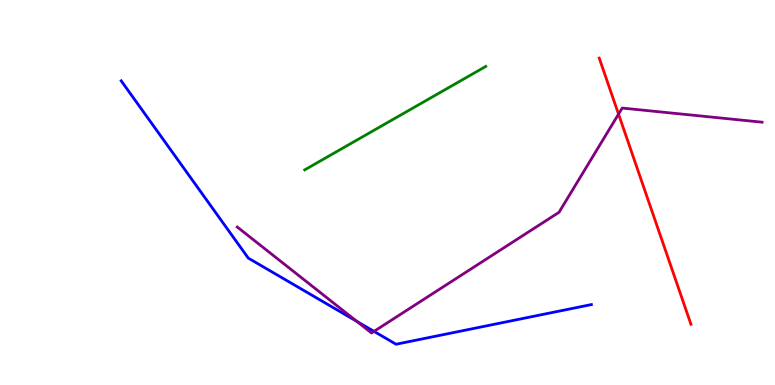[{'lines': ['blue', 'red'], 'intersections': []}, {'lines': ['green', 'red'], 'intersections': []}, {'lines': ['purple', 'red'], 'intersections': [{'x': 7.98, 'y': 7.04}]}, {'lines': ['blue', 'green'], 'intersections': []}, {'lines': ['blue', 'purple'], 'intersections': [{'x': 4.6, 'y': 1.65}, {'x': 4.83, 'y': 1.39}]}, {'lines': ['green', 'purple'], 'intersections': []}]